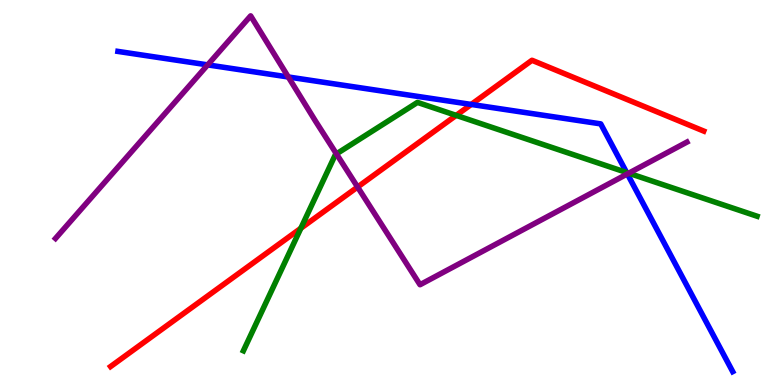[{'lines': ['blue', 'red'], 'intersections': [{'x': 6.08, 'y': 7.29}]}, {'lines': ['green', 'red'], 'intersections': [{'x': 3.88, 'y': 4.07}, {'x': 5.89, 'y': 7.0}]}, {'lines': ['purple', 'red'], 'intersections': [{'x': 4.61, 'y': 5.14}]}, {'lines': ['blue', 'green'], 'intersections': [{'x': 8.09, 'y': 5.52}]}, {'lines': ['blue', 'purple'], 'intersections': [{'x': 2.68, 'y': 8.31}, {'x': 3.72, 'y': 8.0}, {'x': 8.1, 'y': 5.48}]}, {'lines': ['green', 'purple'], 'intersections': [{'x': 4.34, 'y': 6.0}, {'x': 8.11, 'y': 5.5}]}]